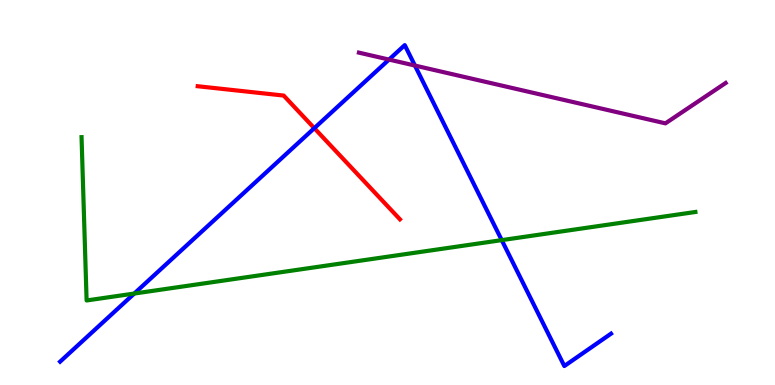[{'lines': ['blue', 'red'], 'intersections': [{'x': 4.06, 'y': 6.67}]}, {'lines': ['green', 'red'], 'intersections': []}, {'lines': ['purple', 'red'], 'intersections': []}, {'lines': ['blue', 'green'], 'intersections': [{'x': 1.73, 'y': 2.38}, {'x': 6.47, 'y': 3.76}]}, {'lines': ['blue', 'purple'], 'intersections': [{'x': 5.02, 'y': 8.45}, {'x': 5.35, 'y': 8.3}]}, {'lines': ['green', 'purple'], 'intersections': []}]